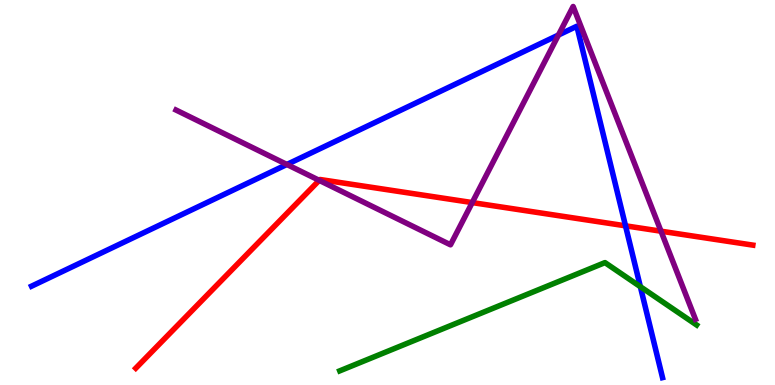[{'lines': ['blue', 'red'], 'intersections': [{'x': 8.07, 'y': 4.13}]}, {'lines': ['green', 'red'], 'intersections': []}, {'lines': ['purple', 'red'], 'intersections': [{'x': 4.12, 'y': 5.32}, {'x': 6.09, 'y': 4.74}, {'x': 8.53, 'y': 3.99}]}, {'lines': ['blue', 'green'], 'intersections': [{'x': 8.26, 'y': 2.55}]}, {'lines': ['blue', 'purple'], 'intersections': [{'x': 3.7, 'y': 5.73}, {'x': 7.21, 'y': 9.09}]}, {'lines': ['green', 'purple'], 'intersections': []}]